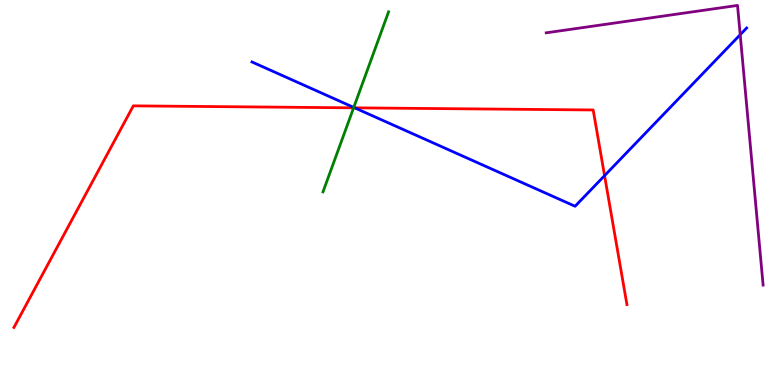[{'lines': ['blue', 'red'], 'intersections': [{'x': 4.58, 'y': 7.2}, {'x': 7.8, 'y': 5.44}]}, {'lines': ['green', 'red'], 'intersections': [{'x': 4.56, 'y': 7.2}]}, {'lines': ['purple', 'red'], 'intersections': []}, {'lines': ['blue', 'green'], 'intersections': [{'x': 4.56, 'y': 7.21}]}, {'lines': ['blue', 'purple'], 'intersections': [{'x': 9.55, 'y': 9.1}]}, {'lines': ['green', 'purple'], 'intersections': []}]